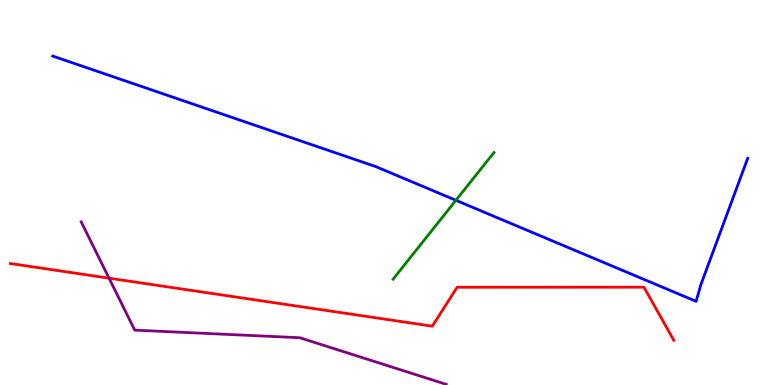[{'lines': ['blue', 'red'], 'intersections': []}, {'lines': ['green', 'red'], 'intersections': []}, {'lines': ['purple', 'red'], 'intersections': [{'x': 1.41, 'y': 2.77}]}, {'lines': ['blue', 'green'], 'intersections': [{'x': 5.88, 'y': 4.8}]}, {'lines': ['blue', 'purple'], 'intersections': []}, {'lines': ['green', 'purple'], 'intersections': []}]